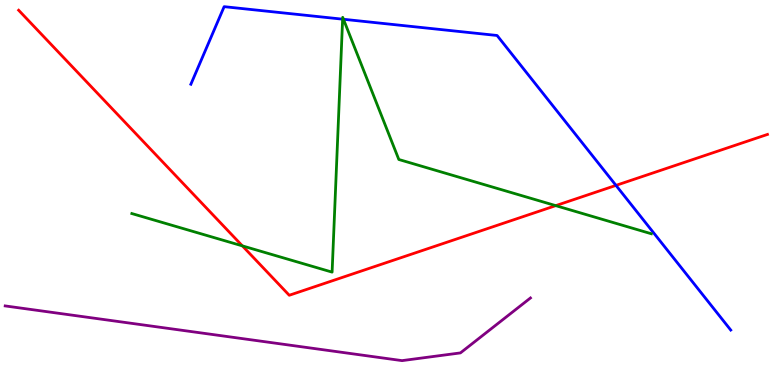[{'lines': ['blue', 'red'], 'intersections': [{'x': 7.95, 'y': 5.18}]}, {'lines': ['green', 'red'], 'intersections': [{'x': 3.13, 'y': 3.61}, {'x': 7.17, 'y': 4.66}]}, {'lines': ['purple', 'red'], 'intersections': []}, {'lines': ['blue', 'green'], 'intersections': [{'x': 4.42, 'y': 9.5}, {'x': 4.43, 'y': 9.5}]}, {'lines': ['blue', 'purple'], 'intersections': []}, {'lines': ['green', 'purple'], 'intersections': []}]